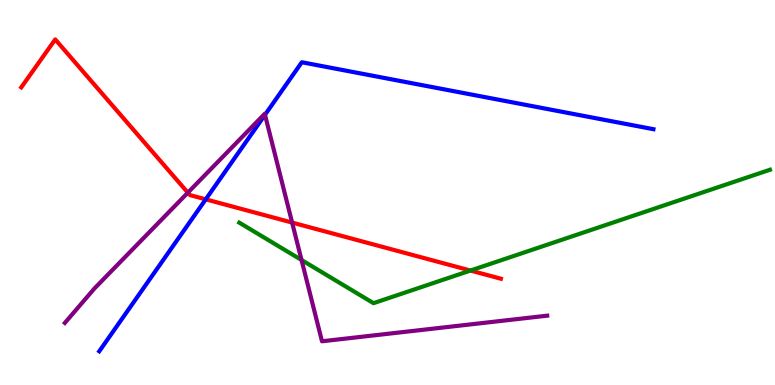[{'lines': ['blue', 'red'], 'intersections': [{'x': 2.65, 'y': 4.82}]}, {'lines': ['green', 'red'], 'intersections': [{'x': 6.07, 'y': 2.97}]}, {'lines': ['purple', 'red'], 'intersections': [{'x': 2.42, 'y': 5.0}, {'x': 3.77, 'y': 4.22}]}, {'lines': ['blue', 'green'], 'intersections': []}, {'lines': ['blue', 'purple'], 'intersections': [{'x': 3.42, 'y': 7.02}]}, {'lines': ['green', 'purple'], 'intersections': [{'x': 3.89, 'y': 3.25}]}]